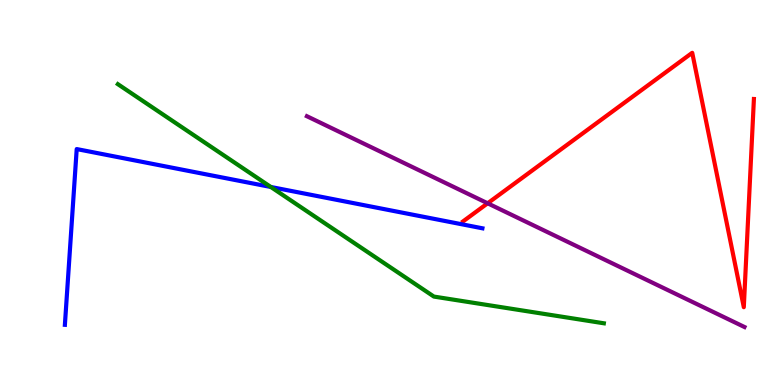[{'lines': ['blue', 'red'], 'intersections': []}, {'lines': ['green', 'red'], 'intersections': []}, {'lines': ['purple', 'red'], 'intersections': [{'x': 6.29, 'y': 4.72}]}, {'lines': ['blue', 'green'], 'intersections': [{'x': 3.49, 'y': 5.14}]}, {'lines': ['blue', 'purple'], 'intersections': []}, {'lines': ['green', 'purple'], 'intersections': []}]